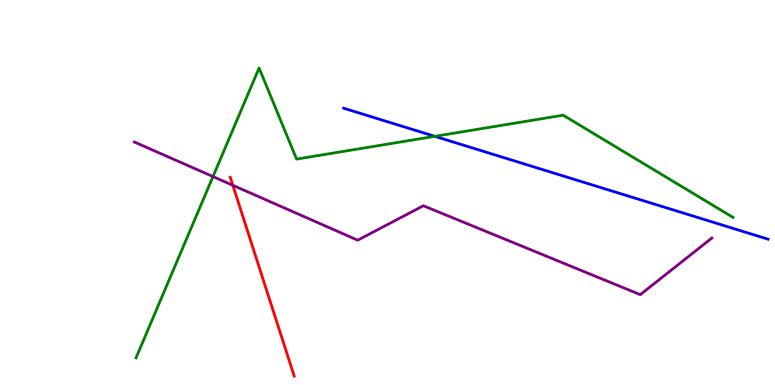[{'lines': ['blue', 'red'], 'intersections': []}, {'lines': ['green', 'red'], 'intersections': []}, {'lines': ['purple', 'red'], 'intersections': [{'x': 3.0, 'y': 5.19}]}, {'lines': ['blue', 'green'], 'intersections': [{'x': 5.61, 'y': 6.46}]}, {'lines': ['blue', 'purple'], 'intersections': []}, {'lines': ['green', 'purple'], 'intersections': [{'x': 2.75, 'y': 5.41}]}]